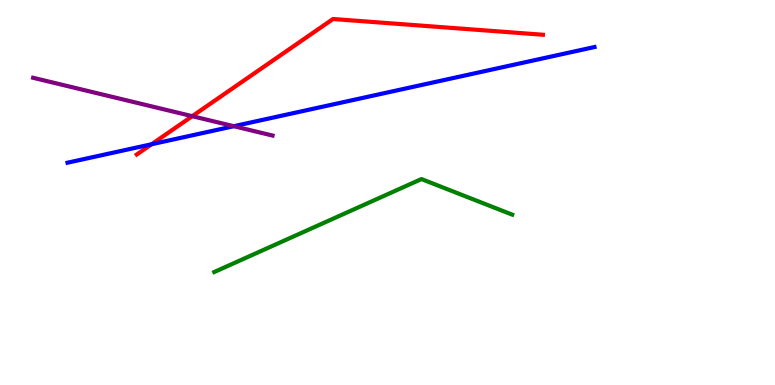[{'lines': ['blue', 'red'], 'intersections': [{'x': 1.96, 'y': 6.25}]}, {'lines': ['green', 'red'], 'intersections': []}, {'lines': ['purple', 'red'], 'intersections': [{'x': 2.48, 'y': 6.98}]}, {'lines': ['blue', 'green'], 'intersections': []}, {'lines': ['blue', 'purple'], 'intersections': [{'x': 3.02, 'y': 6.72}]}, {'lines': ['green', 'purple'], 'intersections': []}]